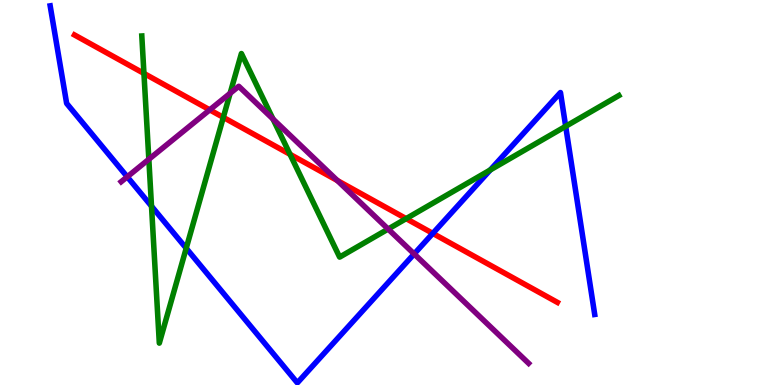[{'lines': ['blue', 'red'], 'intersections': [{'x': 5.58, 'y': 3.94}]}, {'lines': ['green', 'red'], 'intersections': [{'x': 1.86, 'y': 8.09}, {'x': 2.88, 'y': 6.95}, {'x': 3.74, 'y': 5.99}, {'x': 5.24, 'y': 4.32}]}, {'lines': ['purple', 'red'], 'intersections': [{'x': 2.71, 'y': 7.15}, {'x': 4.35, 'y': 5.31}]}, {'lines': ['blue', 'green'], 'intersections': [{'x': 1.95, 'y': 4.64}, {'x': 2.4, 'y': 3.55}, {'x': 6.33, 'y': 5.59}, {'x': 7.3, 'y': 6.72}]}, {'lines': ['blue', 'purple'], 'intersections': [{'x': 1.64, 'y': 5.41}, {'x': 5.34, 'y': 3.4}]}, {'lines': ['green', 'purple'], 'intersections': [{'x': 1.92, 'y': 5.86}, {'x': 2.97, 'y': 7.58}, {'x': 3.52, 'y': 6.91}, {'x': 5.01, 'y': 4.05}]}]